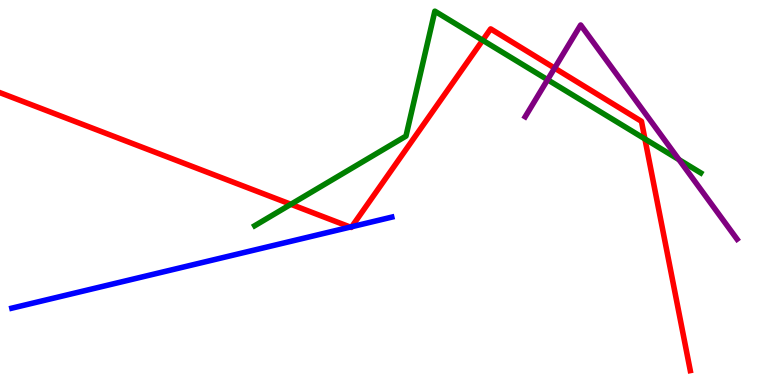[{'lines': ['blue', 'red'], 'intersections': [{'x': 4.52, 'y': 4.1}, {'x': 4.54, 'y': 4.11}]}, {'lines': ['green', 'red'], 'intersections': [{'x': 3.75, 'y': 4.69}, {'x': 6.23, 'y': 8.95}, {'x': 8.32, 'y': 6.39}]}, {'lines': ['purple', 'red'], 'intersections': [{'x': 7.16, 'y': 8.23}]}, {'lines': ['blue', 'green'], 'intersections': []}, {'lines': ['blue', 'purple'], 'intersections': []}, {'lines': ['green', 'purple'], 'intersections': [{'x': 7.07, 'y': 7.93}, {'x': 8.76, 'y': 5.85}]}]